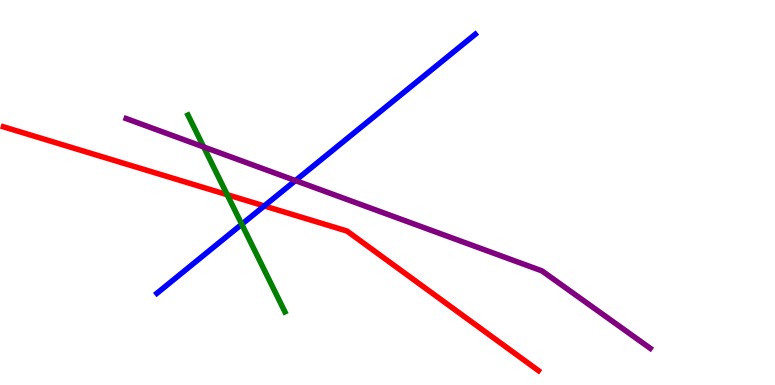[{'lines': ['blue', 'red'], 'intersections': [{'x': 3.41, 'y': 4.65}]}, {'lines': ['green', 'red'], 'intersections': [{'x': 2.93, 'y': 4.94}]}, {'lines': ['purple', 'red'], 'intersections': []}, {'lines': ['blue', 'green'], 'intersections': [{'x': 3.12, 'y': 4.18}]}, {'lines': ['blue', 'purple'], 'intersections': [{'x': 3.81, 'y': 5.31}]}, {'lines': ['green', 'purple'], 'intersections': [{'x': 2.63, 'y': 6.18}]}]